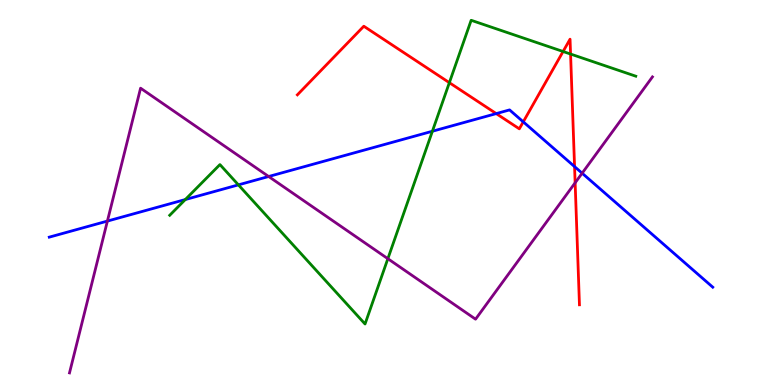[{'lines': ['blue', 'red'], 'intersections': [{'x': 6.4, 'y': 7.05}, {'x': 6.75, 'y': 6.84}, {'x': 7.41, 'y': 5.67}]}, {'lines': ['green', 'red'], 'intersections': [{'x': 5.8, 'y': 7.85}, {'x': 7.27, 'y': 8.66}, {'x': 7.36, 'y': 8.6}]}, {'lines': ['purple', 'red'], 'intersections': [{'x': 7.42, 'y': 5.25}]}, {'lines': ['blue', 'green'], 'intersections': [{'x': 2.39, 'y': 4.82}, {'x': 3.08, 'y': 5.2}, {'x': 5.58, 'y': 6.59}]}, {'lines': ['blue', 'purple'], 'intersections': [{'x': 1.39, 'y': 4.26}, {'x': 3.47, 'y': 5.42}, {'x': 7.51, 'y': 5.5}]}, {'lines': ['green', 'purple'], 'intersections': [{'x': 5.0, 'y': 3.28}]}]